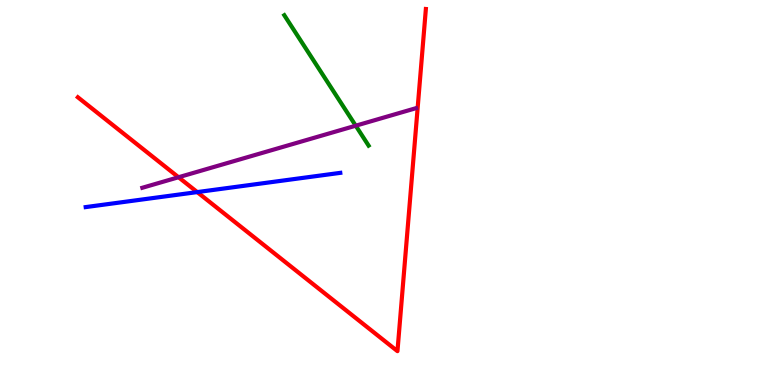[{'lines': ['blue', 'red'], 'intersections': [{'x': 2.54, 'y': 5.01}]}, {'lines': ['green', 'red'], 'intersections': []}, {'lines': ['purple', 'red'], 'intersections': [{'x': 2.3, 'y': 5.4}]}, {'lines': ['blue', 'green'], 'intersections': []}, {'lines': ['blue', 'purple'], 'intersections': []}, {'lines': ['green', 'purple'], 'intersections': [{'x': 4.59, 'y': 6.73}]}]